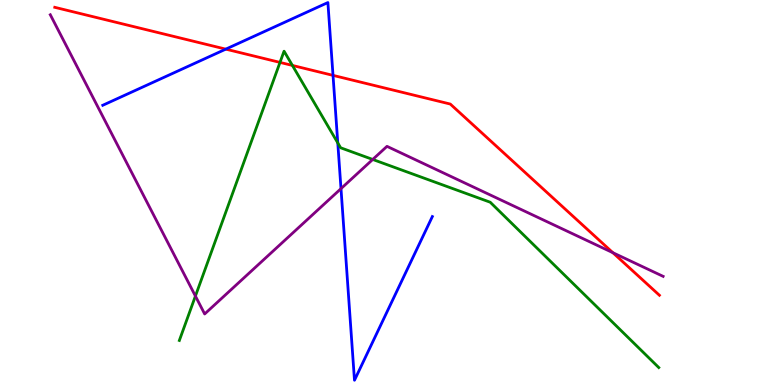[{'lines': ['blue', 'red'], 'intersections': [{'x': 2.91, 'y': 8.72}, {'x': 4.3, 'y': 8.04}]}, {'lines': ['green', 'red'], 'intersections': [{'x': 3.61, 'y': 8.38}, {'x': 3.77, 'y': 8.3}]}, {'lines': ['purple', 'red'], 'intersections': [{'x': 7.91, 'y': 3.44}]}, {'lines': ['blue', 'green'], 'intersections': [{'x': 4.36, 'y': 6.29}]}, {'lines': ['blue', 'purple'], 'intersections': [{'x': 4.4, 'y': 5.1}]}, {'lines': ['green', 'purple'], 'intersections': [{'x': 2.52, 'y': 2.31}, {'x': 4.81, 'y': 5.86}]}]